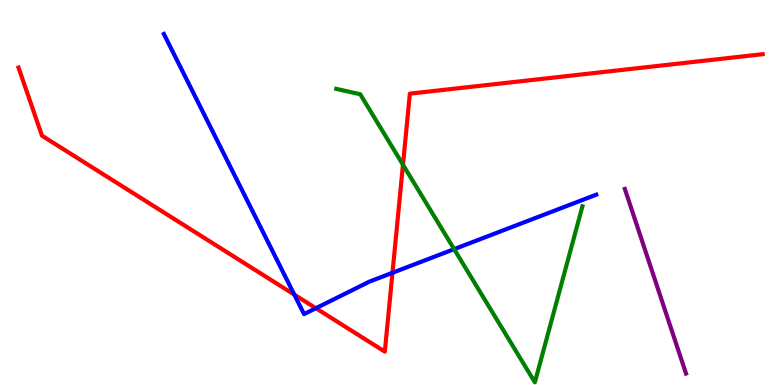[{'lines': ['blue', 'red'], 'intersections': [{'x': 3.8, 'y': 2.35}, {'x': 4.08, 'y': 1.99}, {'x': 5.06, 'y': 2.91}]}, {'lines': ['green', 'red'], 'intersections': [{'x': 5.2, 'y': 5.72}]}, {'lines': ['purple', 'red'], 'intersections': []}, {'lines': ['blue', 'green'], 'intersections': [{'x': 5.86, 'y': 3.53}]}, {'lines': ['blue', 'purple'], 'intersections': []}, {'lines': ['green', 'purple'], 'intersections': []}]